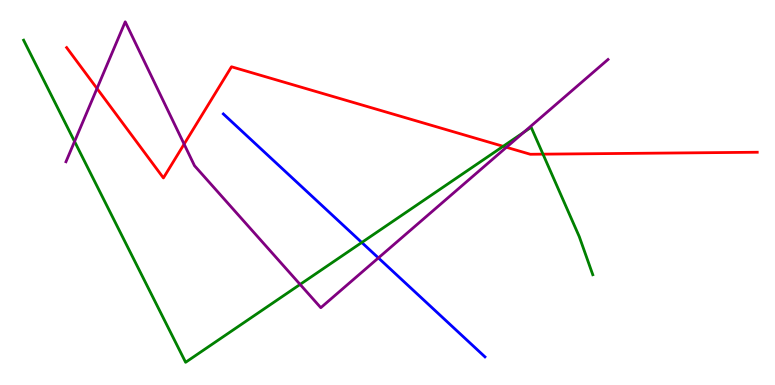[{'lines': ['blue', 'red'], 'intersections': []}, {'lines': ['green', 'red'], 'intersections': [{'x': 6.49, 'y': 6.2}, {'x': 7.01, 'y': 6.0}]}, {'lines': ['purple', 'red'], 'intersections': [{'x': 1.25, 'y': 7.7}, {'x': 2.38, 'y': 6.26}, {'x': 6.53, 'y': 6.17}]}, {'lines': ['blue', 'green'], 'intersections': [{'x': 4.67, 'y': 3.7}]}, {'lines': ['blue', 'purple'], 'intersections': [{'x': 4.88, 'y': 3.3}]}, {'lines': ['green', 'purple'], 'intersections': [{'x': 0.962, 'y': 6.33}, {'x': 3.87, 'y': 2.61}, {'x': 6.76, 'y': 6.56}]}]